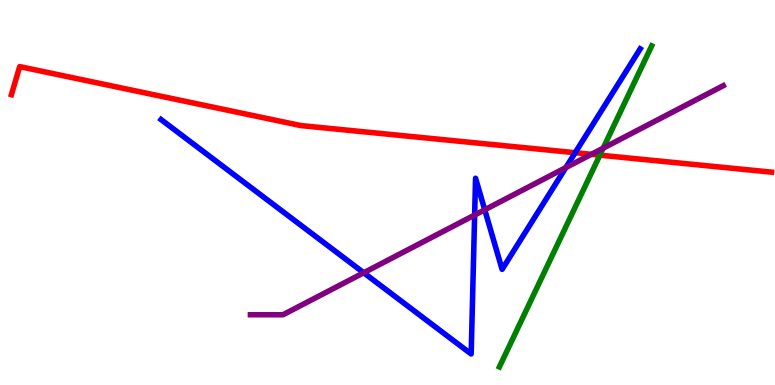[{'lines': ['blue', 'red'], 'intersections': [{'x': 7.42, 'y': 6.03}]}, {'lines': ['green', 'red'], 'intersections': [{'x': 7.74, 'y': 5.97}]}, {'lines': ['purple', 'red'], 'intersections': [{'x': 7.63, 'y': 5.99}]}, {'lines': ['blue', 'green'], 'intersections': []}, {'lines': ['blue', 'purple'], 'intersections': [{'x': 4.69, 'y': 2.92}, {'x': 6.12, 'y': 4.41}, {'x': 6.25, 'y': 4.55}, {'x': 7.3, 'y': 5.65}]}, {'lines': ['green', 'purple'], 'intersections': [{'x': 7.78, 'y': 6.15}]}]